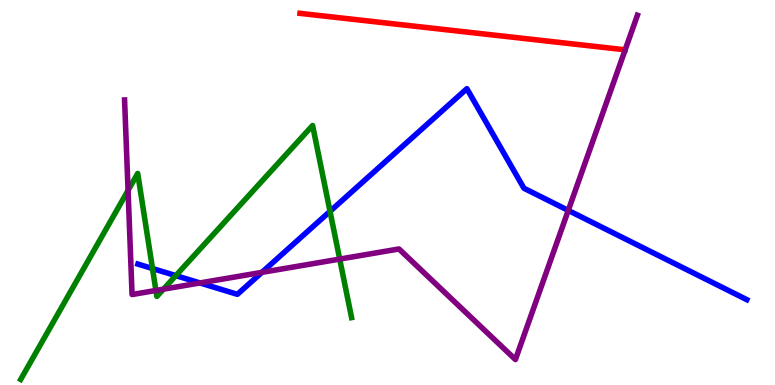[{'lines': ['blue', 'red'], 'intersections': []}, {'lines': ['green', 'red'], 'intersections': []}, {'lines': ['purple', 'red'], 'intersections': []}, {'lines': ['blue', 'green'], 'intersections': [{'x': 1.97, 'y': 3.03}, {'x': 2.27, 'y': 2.84}, {'x': 4.26, 'y': 4.51}]}, {'lines': ['blue', 'purple'], 'intersections': [{'x': 2.58, 'y': 2.65}, {'x': 3.38, 'y': 2.93}, {'x': 7.33, 'y': 4.53}]}, {'lines': ['green', 'purple'], 'intersections': [{'x': 1.65, 'y': 5.05}, {'x': 2.01, 'y': 2.46}, {'x': 2.11, 'y': 2.49}, {'x': 4.38, 'y': 3.27}]}]